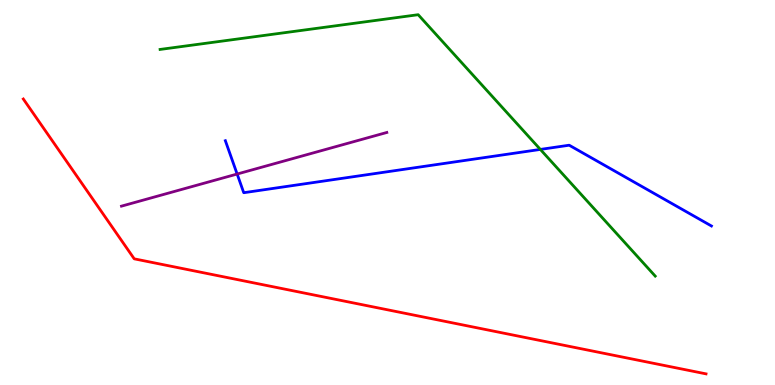[{'lines': ['blue', 'red'], 'intersections': []}, {'lines': ['green', 'red'], 'intersections': []}, {'lines': ['purple', 'red'], 'intersections': []}, {'lines': ['blue', 'green'], 'intersections': [{'x': 6.97, 'y': 6.12}]}, {'lines': ['blue', 'purple'], 'intersections': [{'x': 3.06, 'y': 5.48}]}, {'lines': ['green', 'purple'], 'intersections': []}]